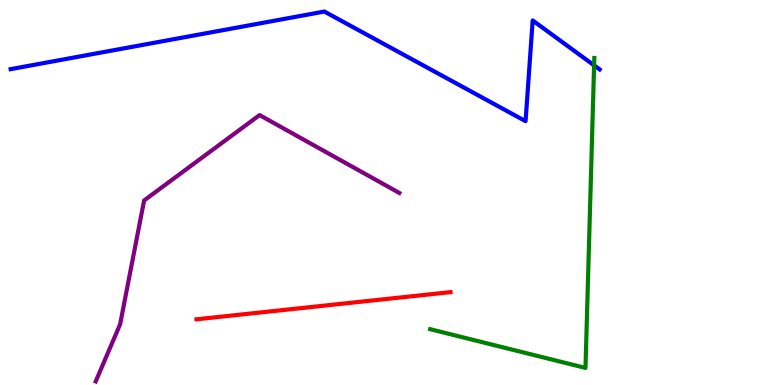[{'lines': ['blue', 'red'], 'intersections': []}, {'lines': ['green', 'red'], 'intersections': []}, {'lines': ['purple', 'red'], 'intersections': []}, {'lines': ['blue', 'green'], 'intersections': [{'x': 7.67, 'y': 8.3}]}, {'lines': ['blue', 'purple'], 'intersections': []}, {'lines': ['green', 'purple'], 'intersections': []}]